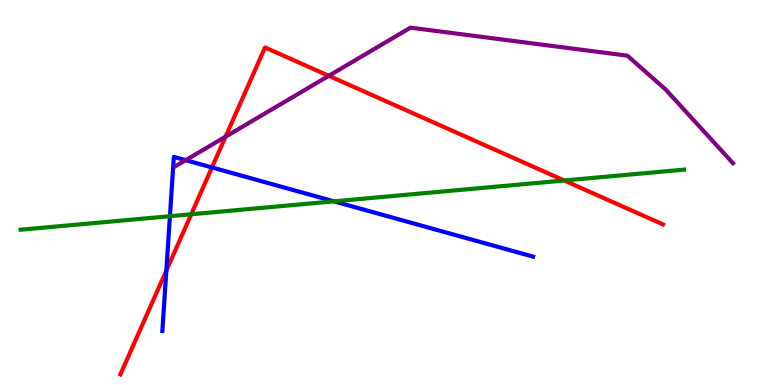[{'lines': ['blue', 'red'], 'intersections': [{'x': 2.15, 'y': 2.97}, {'x': 2.74, 'y': 5.65}]}, {'lines': ['green', 'red'], 'intersections': [{'x': 2.47, 'y': 4.43}, {'x': 7.28, 'y': 5.31}]}, {'lines': ['purple', 'red'], 'intersections': [{'x': 2.91, 'y': 6.45}, {'x': 4.24, 'y': 8.03}]}, {'lines': ['blue', 'green'], 'intersections': [{'x': 2.19, 'y': 4.38}, {'x': 4.31, 'y': 4.77}]}, {'lines': ['blue', 'purple'], 'intersections': [{'x': 2.4, 'y': 5.84}]}, {'lines': ['green', 'purple'], 'intersections': []}]